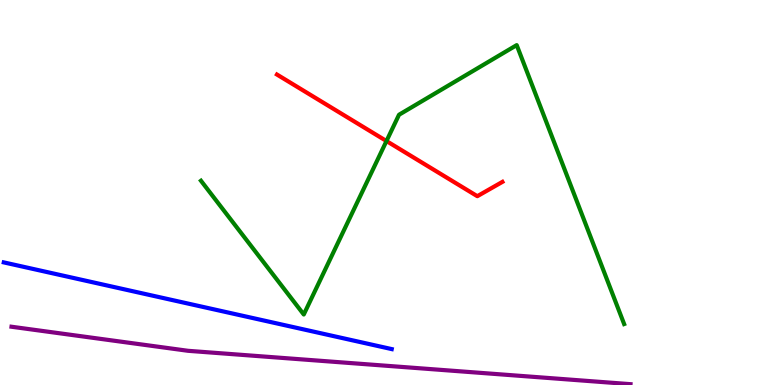[{'lines': ['blue', 'red'], 'intersections': []}, {'lines': ['green', 'red'], 'intersections': [{'x': 4.99, 'y': 6.34}]}, {'lines': ['purple', 'red'], 'intersections': []}, {'lines': ['blue', 'green'], 'intersections': []}, {'lines': ['blue', 'purple'], 'intersections': []}, {'lines': ['green', 'purple'], 'intersections': []}]